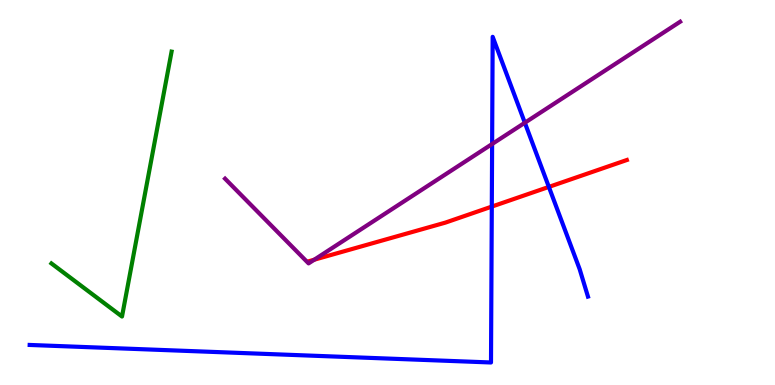[{'lines': ['blue', 'red'], 'intersections': [{'x': 6.35, 'y': 4.63}, {'x': 7.08, 'y': 5.15}]}, {'lines': ['green', 'red'], 'intersections': []}, {'lines': ['purple', 'red'], 'intersections': [{'x': 4.05, 'y': 3.25}]}, {'lines': ['blue', 'green'], 'intersections': []}, {'lines': ['blue', 'purple'], 'intersections': [{'x': 6.35, 'y': 6.26}, {'x': 6.77, 'y': 6.81}]}, {'lines': ['green', 'purple'], 'intersections': []}]